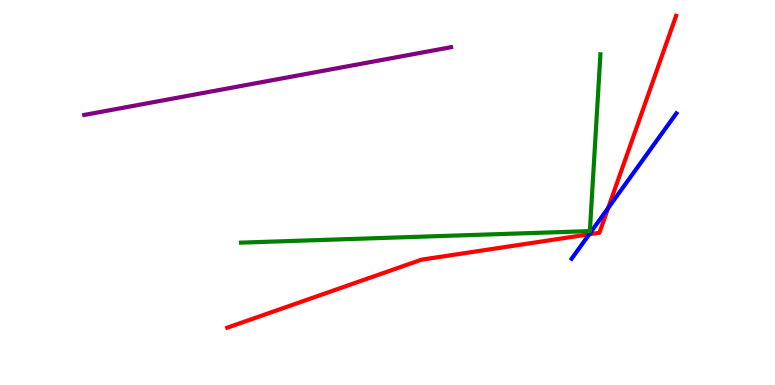[{'lines': ['blue', 'red'], 'intersections': [{'x': 7.6, 'y': 3.91}, {'x': 7.85, 'y': 4.6}]}, {'lines': ['green', 'red'], 'intersections': []}, {'lines': ['purple', 'red'], 'intersections': []}, {'lines': ['blue', 'green'], 'intersections': []}, {'lines': ['blue', 'purple'], 'intersections': []}, {'lines': ['green', 'purple'], 'intersections': []}]